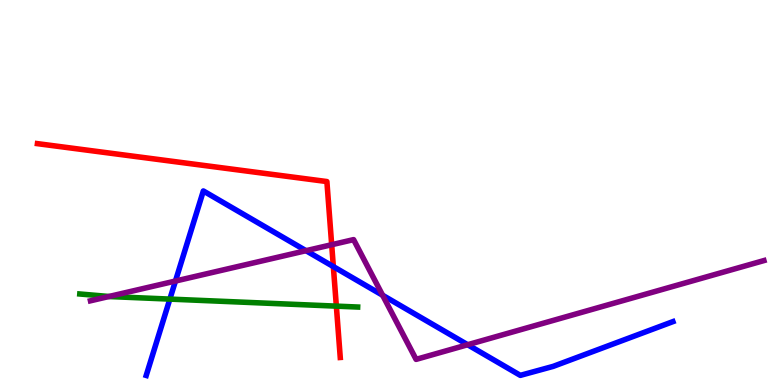[{'lines': ['blue', 'red'], 'intersections': [{'x': 4.3, 'y': 3.08}]}, {'lines': ['green', 'red'], 'intersections': [{'x': 4.34, 'y': 2.05}]}, {'lines': ['purple', 'red'], 'intersections': [{'x': 4.28, 'y': 3.64}]}, {'lines': ['blue', 'green'], 'intersections': [{'x': 2.19, 'y': 2.23}]}, {'lines': ['blue', 'purple'], 'intersections': [{'x': 2.26, 'y': 2.7}, {'x': 3.95, 'y': 3.49}, {'x': 4.94, 'y': 2.33}, {'x': 6.03, 'y': 1.05}]}, {'lines': ['green', 'purple'], 'intersections': [{'x': 1.41, 'y': 2.3}]}]